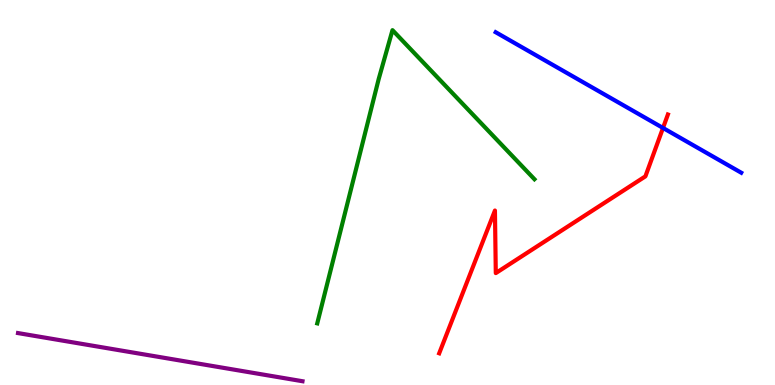[{'lines': ['blue', 'red'], 'intersections': [{'x': 8.55, 'y': 6.68}]}, {'lines': ['green', 'red'], 'intersections': []}, {'lines': ['purple', 'red'], 'intersections': []}, {'lines': ['blue', 'green'], 'intersections': []}, {'lines': ['blue', 'purple'], 'intersections': []}, {'lines': ['green', 'purple'], 'intersections': []}]